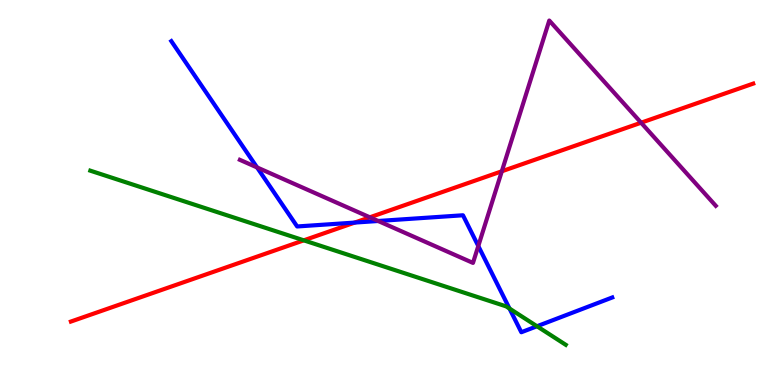[{'lines': ['blue', 'red'], 'intersections': [{'x': 4.58, 'y': 4.22}]}, {'lines': ['green', 'red'], 'intersections': [{'x': 3.92, 'y': 3.76}]}, {'lines': ['purple', 'red'], 'intersections': [{'x': 4.77, 'y': 4.36}, {'x': 6.48, 'y': 5.55}, {'x': 8.27, 'y': 6.81}]}, {'lines': ['blue', 'green'], 'intersections': [{'x': 6.57, 'y': 1.99}, {'x': 6.93, 'y': 1.53}]}, {'lines': ['blue', 'purple'], 'intersections': [{'x': 3.32, 'y': 5.65}, {'x': 4.88, 'y': 4.26}, {'x': 6.17, 'y': 3.61}]}, {'lines': ['green', 'purple'], 'intersections': []}]